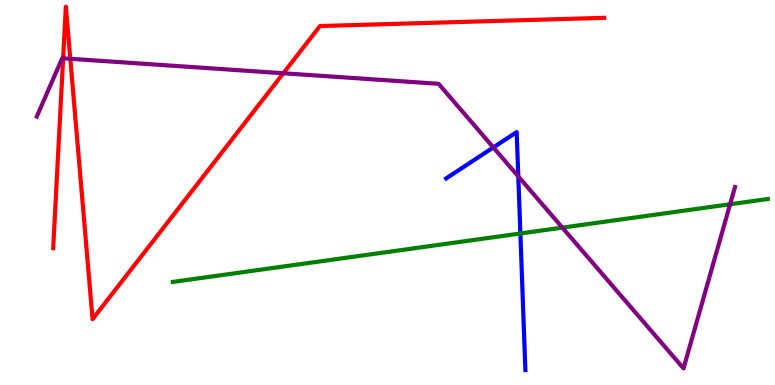[{'lines': ['blue', 'red'], 'intersections': []}, {'lines': ['green', 'red'], 'intersections': []}, {'lines': ['purple', 'red'], 'intersections': [{'x': 0.815, 'y': 8.49}, {'x': 0.907, 'y': 8.47}, {'x': 3.66, 'y': 8.1}]}, {'lines': ['blue', 'green'], 'intersections': [{'x': 6.71, 'y': 3.94}]}, {'lines': ['blue', 'purple'], 'intersections': [{'x': 6.37, 'y': 6.17}, {'x': 6.69, 'y': 5.42}]}, {'lines': ['green', 'purple'], 'intersections': [{'x': 7.26, 'y': 4.09}, {'x': 9.42, 'y': 4.69}]}]